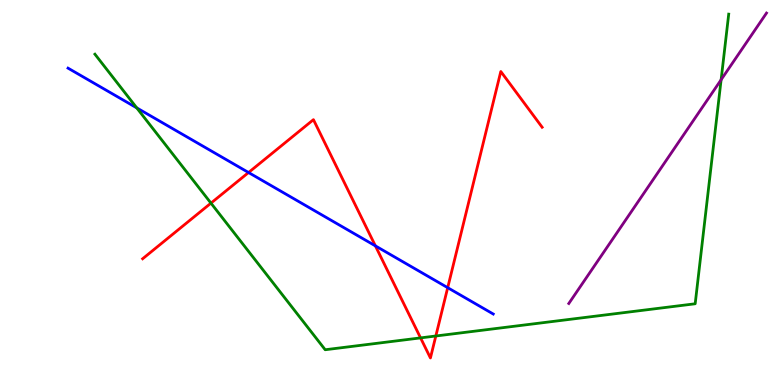[{'lines': ['blue', 'red'], 'intersections': [{'x': 3.21, 'y': 5.52}, {'x': 4.84, 'y': 3.61}, {'x': 5.78, 'y': 2.53}]}, {'lines': ['green', 'red'], 'intersections': [{'x': 2.72, 'y': 4.72}, {'x': 5.43, 'y': 1.22}, {'x': 5.62, 'y': 1.27}]}, {'lines': ['purple', 'red'], 'intersections': []}, {'lines': ['blue', 'green'], 'intersections': [{'x': 1.76, 'y': 7.2}]}, {'lines': ['blue', 'purple'], 'intersections': []}, {'lines': ['green', 'purple'], 'intersections': [{'x': 9.3, 'y': 7.93}]}]